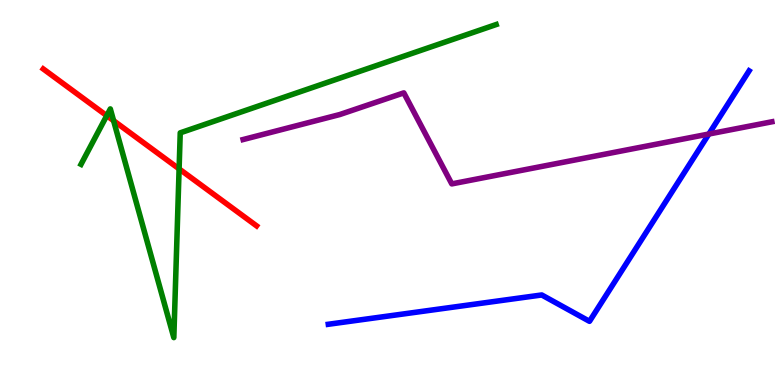[{'lines': ['blue', 'red'], 'intersections': []}, {'lines': ['green', 'red'], 'intersections': [{'x': 1.38, 'y': 7.0}, {'x': 1.47, 'y': 6.87}, {'x': 2.31, 'y': 5.61}]}, {'lines': ['purple', 'red'], 'intersections': []}, {'lines': ['blue', 'green'], 'intersections': []}, {'lines': ['blue', 'purple'], 'intersections': [{'x': 9.15, 'y': 6.52}]}, {'lines': ['green', 'purple'], 'intersections': []}]